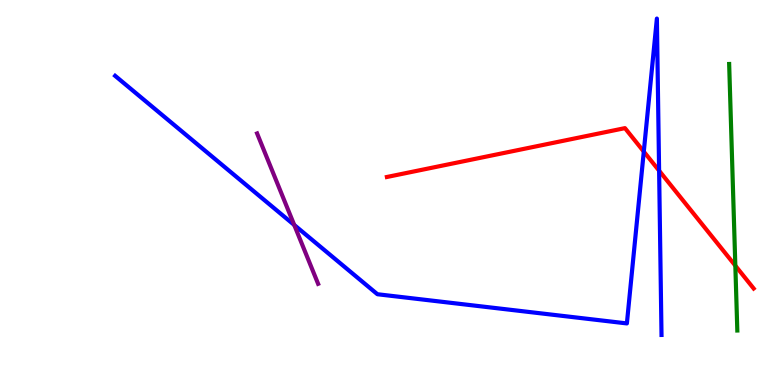[{'lines': ['blue', 'red'], 'intersections': [{'x': 8.31, 'y': 6.06}, {'x': 8.5, 'y': 5.57}]}, {'lines': ['green', 'red'], 'intersections': [{'x': 9.49, 'y': 3.1}]}, {'lines': ['purple', 'red'], 'intersections': []}, {'lines': ['blue', 'green'], 'intersections': []}, {'lines': ['blue', 'purple'], 'intersections': [{'x': 3.8, 'y': 4.16}]}, {'lines': ['green', 'purple'], 'intersections': []}]